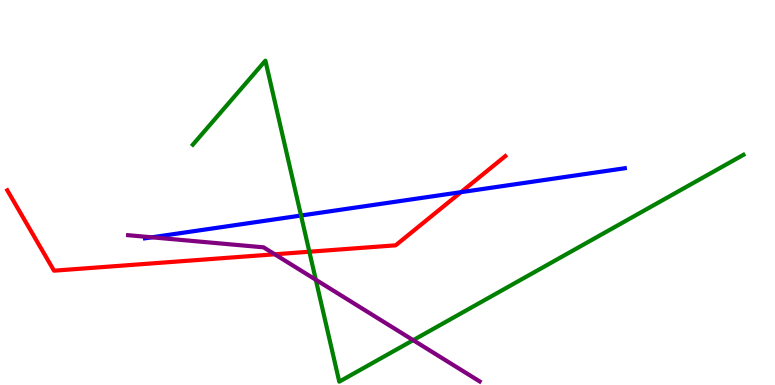[{'lines': ['blue', 'red'], 'intersections': [{'x': 5.95, 'y': 5.01}]}, {'lines': ['green', 'red'], 'intersections': [{'x': 3.99, 'y': 3.46}]}, {'lines': ['purple', 'red'], 'intersections': [{'x': 3.55, 'y': 3.39}]}, {'lines': ['blue', 'green'], 'intersections': [{'x': 3.88, 'y': 4.4}]}, {'lines': ['blue', 'purple'], 'intersections': [{'x': 1.96, 'y': 3.84}]}, {'lines': ['green', 'purple'], 'intersections': [{'x': 4.07, 'y': 2.73}, {'x': 5.33, 'y': 1.16}]}]